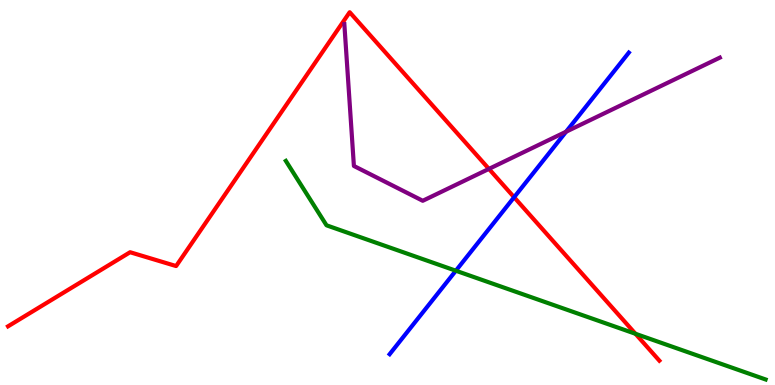[{'lines': ['blue', 'red'], 'intersections': [{'x': 6.63, 'y': 4.88}]}, {'lines': ['green', 'red'], 'intersections': [{'x': 8.2, 'y': 1.33}]}, {'lines': ['purple', 'red'], 'intersections': [{'x': 6.31, 'y': 5.61}]}, {'lines': ['blue', 'green'], 'intersections': [{'x': 5.88, 'y': 2.97}]}, {'lines': ['blue', 'purple'], 'intersections': [{'x': 7.3, 'y': 6.58}]}, {'lines': ['green', 'purple'], 'intersections': []}]